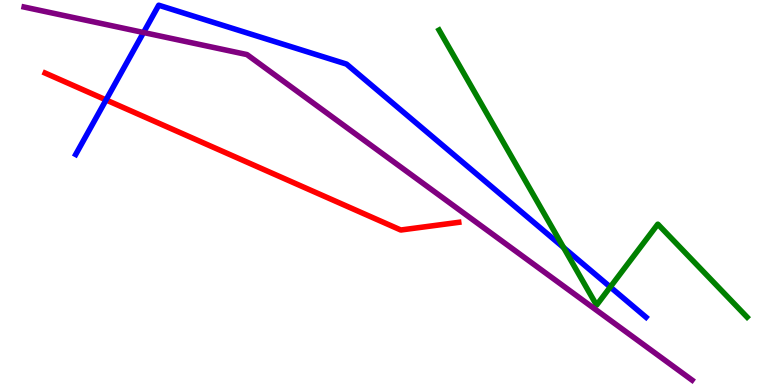[{'lines': ['blue', 'red'], 'intersections': [{'x': 1.37, 'y': 7.4}]}, {'lines': ['green', 'red'], 'intersections': []}, {'lines': ['purple', 'red'], 'intersections': []}, {'lines': ['blue', 'green'], 'intersections': [{'x': 7.27, 'y': 3.57}, {'x': 7.87, 'y': 2.55}]}, {'lines': ['blue', 'purple'], 'intersections': [{'x': 1.85, 'y': 9.16}]}, {'lines': ['green', 'purple'], 'intersections': []}]